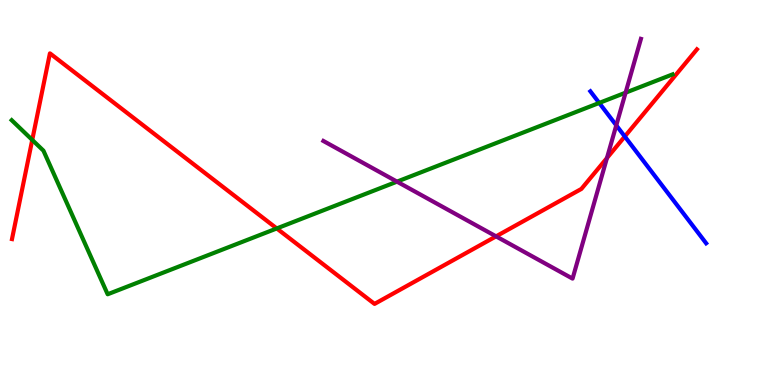[{'lines': ['blue', 'red'], 'intersections': [{'x': 8.06, 'y': 6.45}]}, {'lines': ['green', 'red'], 'intersections': [{'x': 0.416, 'y': 6.37}, {'x': 3.57, 'y': 4.07}]}, {'lines': ['purple', 'red'], 'intersections': [{'x': 6.4, 'y': 3.86}, {'x': 7.83, 'y': 5.89}]}, {'lines': ['blue', 'green'], 'intersections': [{'x': 7.73, 'y': 7.33}]}, {'lines': ['blue', 'purple'], 'intersections': [{'x': 7.95, 'y': 6.74}]}, {'lines': ['green', 'purple'], 'intersections': [{'x': 5.12, 'y': 5.28}, {'x': 8.07, 'y': 7.59}]}]